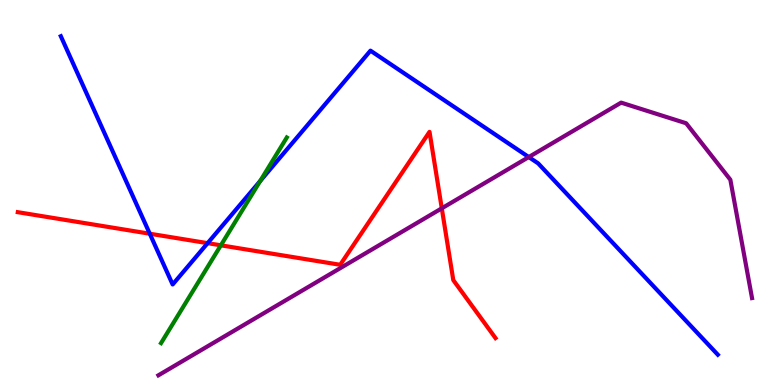[{'lines': ['blue', 'red'], 'intersections': [{'x': 1.93, 'y': 3.93}, {'x': 2.68, 'y': 3.68}]}, {'lines': ['green', 'red'], 'intersections': [{'x': 2.85, 'y': 3.63}]}, {'lines': ['purple', 'red'], 'intersections': [{'x': 5.7, 'y': 4.59}]}, {'lines': ['blue', 'green'], 'intersections': [{'x': 3.36, 'y': 5.3}]}, {'lines': ['blue', 'purple'], 'intersections': [{'x': 6.82, 'y': 5.92}]}, {'lines': ['green', 'purple'], 'intersections': []}]